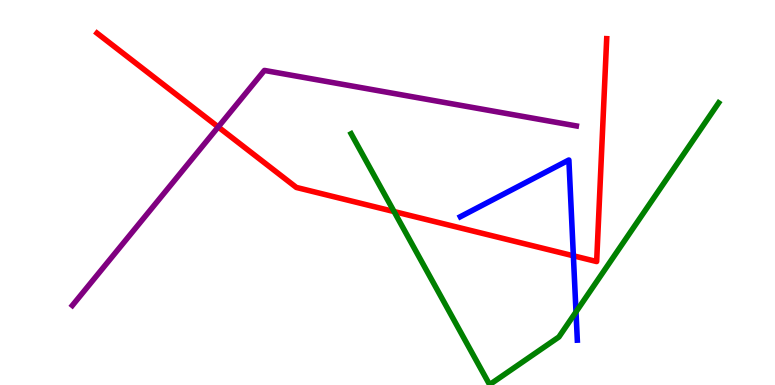[{'lines': ['blue', 'red'], 'intersections': [{'x': 7.4, 'y': 3.36}]}, {'lines': ['green', 'red'], 'intersections': [{'x': 5.08, 'y': 4.5}]}, {'lines': ['purple', 'red'], 'intersections': [{'x': 2.82, 'y': 6.7}]}, {'lines': ['blue', 'green'], 'intersections': [{'x': 7.43, 'y': 1.9}]}, {'lines': ['blue', 'purple'], 'intersections': []}, {'lines': ['green', 'purple'], 'intersections': []}]